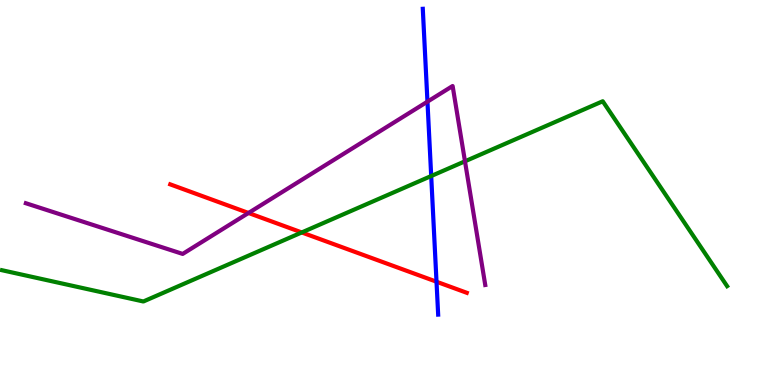[{'lines': ['blue', 'red'], 'intersections': [{'x': 5.63, 'y': 2.68}]}, {'lines': ['green', 'red'], 'intersections': [{'x': 3.89, 'y': 3.96}]}, {'lines': ['purple', 'red'], 'intersections': [{'x': 3.21, 'y': 4.47}]}, {'lines': ['blue', 'green'], 'intersections': [{'x': 5.56, 'y': 5.43}]}, {'lines': ['blue', 'purple'], 'intersections': [{'x': 5.52, 'y': 7.36}]}, {'lines': ['green', 'purple'], 'intersections': [{'x': 6.0, 'y': 5.81}]}]